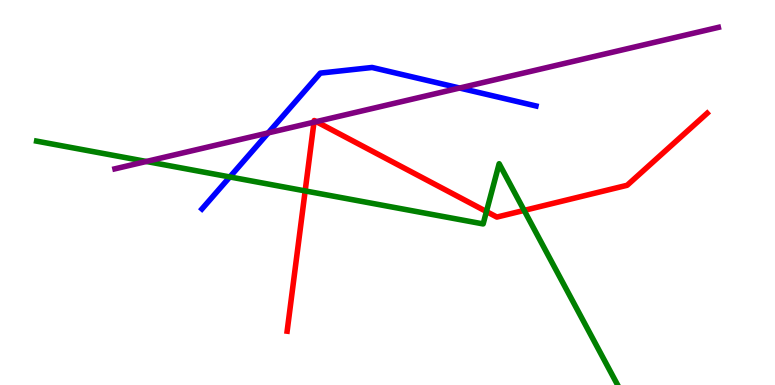[{'lines': ['blue', 'red'], 'intersections': []}, {'lines': ['green', 'red'], 'intersections': [{'x': 3.94, 'y': 5.04}, {'x': 6.28, 'y': 4.51}, {'x': 6.76, 'y': 4.53}]}, {'lines': ['purple', 'red'], 'intersections': [{'x': 4.05, 'y': 6.83}, {'x': 4.08, 'y': 6.84}]}, {'lines': ['blue', 'green'], 'intersections': [{'x': 2.97, 'y': 5.4}]}, {'lines': ['blue', 'purple'], 'intersections': [{'x': 3.46, 'y': 6.55}, {'x': 5.93, 'y': 7.71}]}, {'lines': ['green', 'purple'], 'intersections': [{'x': 1.89, 'y': 5.81}]}]